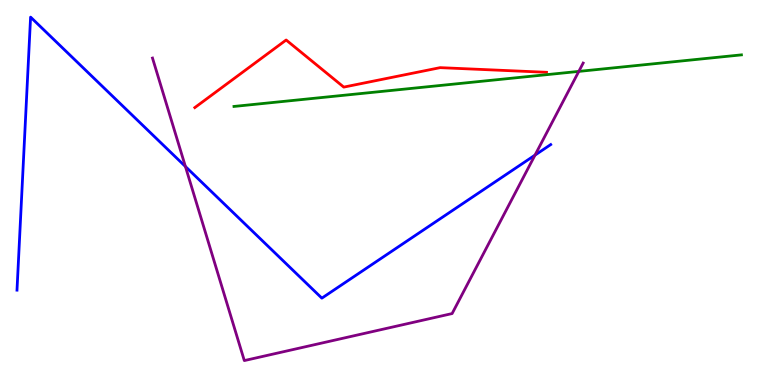[{'lines': ['blue', 'red'], 'intersections': []}, {'lines': ['green', 'red'], 'intersections': []}, {'lines': ['purple', 'red'], 'intersections': []}, {'lines': ['blue', 'green'], 'intersections': []}, {'lines': ['blue', 'purple'], 'intersections': [{'x': 2.39, 'y': 5.68}, {'x': 6.9, 'y': 5.97}]}, {'lines': ['green', 'purple'], 'intersections': [{'x': 7.47, 'y': 8.15}]}]